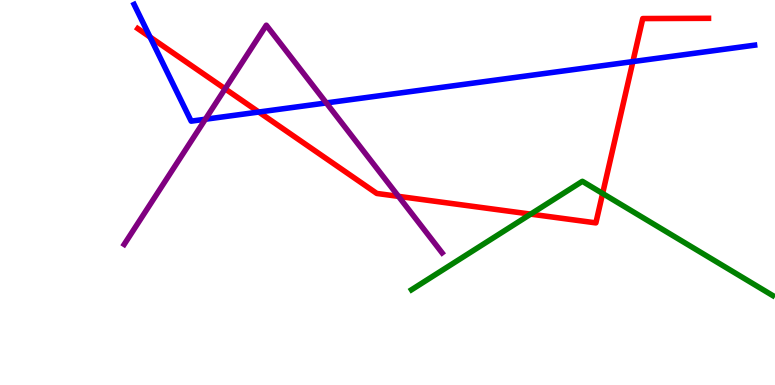[{'lines': ['blue', 'red'], 'intersections': [{'x': 1.94, 'y': 9.04}, {'x': 3.34, 'y': 7.09}, {'x': 8.17, 'y': 8.4}]}, {'lines': ['green', 'red'], 'intersections': [{'x': 6.85, 'y': 4.44}, {'x': 7.78, 'y': 4.97}]}, {'lines': ['purple', 'red'], 'intersections': [{'x': 2.9, 'y': 7.69}, {'x': 5.14, 'y': 4.9}]}, {'lines': ['blue', 'green'], 'intersections': []}, {'lines': ['blue', 'purple'], 'intersections': [{'x': 2.65, 'y': 6.9}, {'x': 4.21, 'y': 7.33}]}, {'lines': ['green', 'purple'], 'intersections': []}]